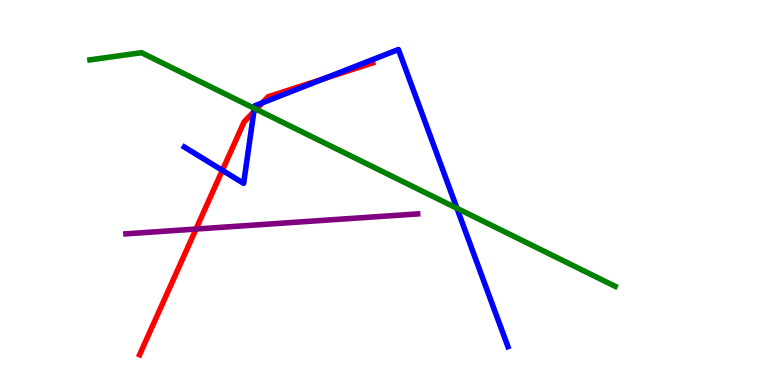[{'lines': ['blue', 'red'], 'intersections': [{'x': 2.87, 'y': 5.58}, {'x': 3.28, 'y': 7.1}, {'x': 3.38, 'y': 7.33}, {'x': 4.18, 'y': 7.96}]}, {'lines': ['green', 'red'], 'intersections': [{'x': 3.31, 'y': 7.16}]}, {'lines': ['purple', 'red'], 'intersections': [{'x': 2.53, 'y': 4.05}]}, {'lines': ['blue', 'green'], 'intersections': [{'x': 3.28, 'y': 7.19}, {'x': 5.9, 'y': 4.59}]}, {'lines': ['blue', 'purple'], 'intersections': []}, {'lines': ['green', 'purple'], 'intersections': []}]